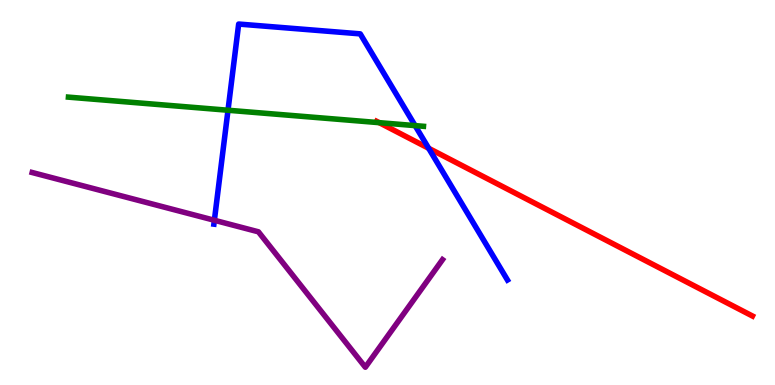[{'lines': ['blue', 'red'], 'intersections': [{'x': 5.53, 'y': 6.15}]}, {'lines': ['green', 'red'], 'intersections': [{'x': 4.89, 'y': 6.81}]}, {'lines': ['purple', 'red'], 'intersections': []}, {'lines': ['blue', 'green'], 'intersections': [{'x': 2.94, 'y': 7.14}, {'x': 5.36, 'y': 6.74}]}, {'lines': ['blue', 'purple'], 'intersections': [{'x': 2.77, 'y': 4.28}]}, {'lines': ['green', 'purple'], 'intersections': []}]